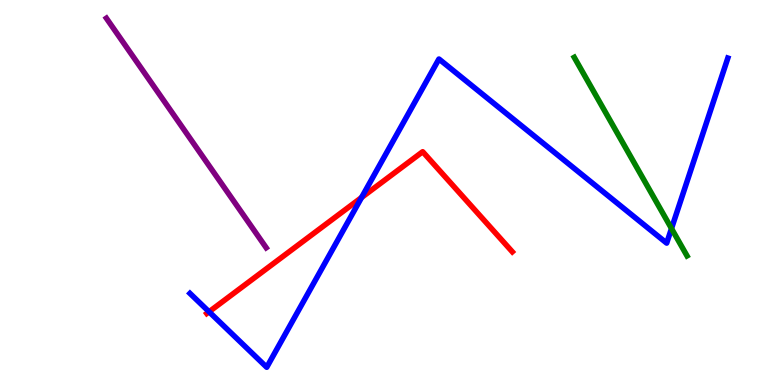[{'lines': ['blue', 'red'], 'intersections': [{'x': 2.7, 'y': 1.9}, {'x': 4.67, 'y': 4.87}]}, {'lines': ['green', 'red'], 'intersections': []}, {'lines': ['purple', 'red'], 'intersections': []}, {'lines': ['blue', 'green'], 'intersections': [{'x': 8.66, 'y': 4.06}]}, {'lines': ['blue', 'purple'], 'intersections': []}, {'lines': ['green', 'purple'], 'intersections': []}]